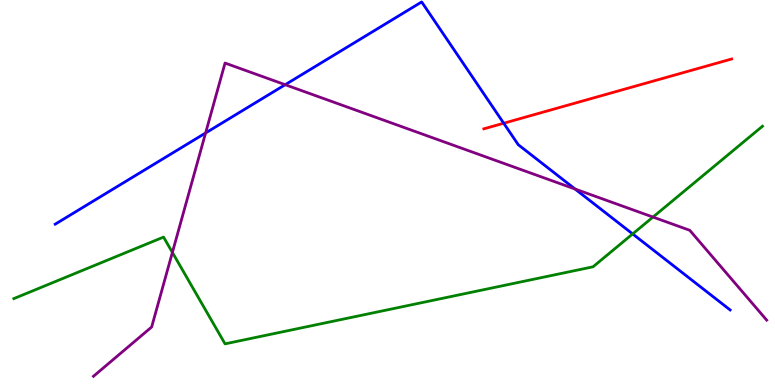[{'lines': ['blue', 'red'], 'intersections': [{'x': 6.5, 'y': 6.8}]}, {'lines': ['green', 'red'], 'intersections': []}, {'lines': ['purple', 'red'], 'intersections': []}, {'lines': ['blue', 'green'], 'intersections': [{'x': 8.16, 'y': 3.92}]}, {'lines': ['blue', 'purple'], 'intersections': [{'x': 2.65, 'y': 6.55}, {'x': 3.68, 'y': 7.8}, {'x': 7.42, 'y': 5.09}]}, {'lines': ['green', 'purple'], 'intersections': [{'x': 2.22, 'y': 3.44}, {'x': 8.43, 'y': 4.36}]}]